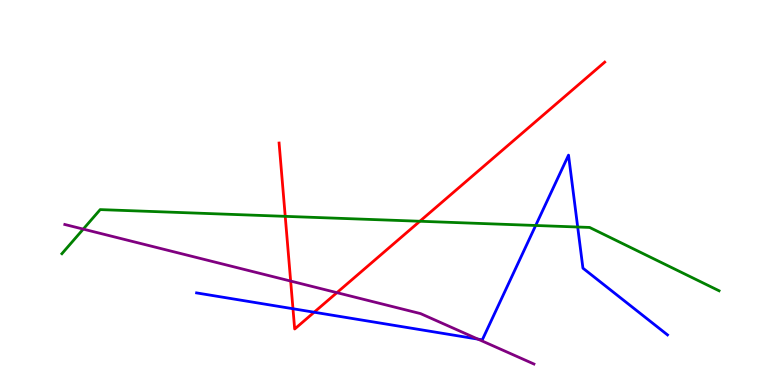[{'lines': ['blue', 'red'], 'intersections': [{'x': 3.78, 'y': 1.98}, {'x': 4.05, 'y': 1.89}]}, {'lines': ['green', 'red'], 'intersections': [{'x': 3.68, 'y': 4.38}, {'x': 5.42, 'y': 4.25}]}, {'lines': ['purple', 'red'], 'intersections': [{'x': 3.75, 'y': 2.7}, {'x': 4.35, 'y': 2.4}]}, {'lines': ['blue', 'green'], 'intersections': [{'x': 6.91, 'y': 4.14}, {'x': 7.45, 'y': 4.1}]}, {'lines': ['blue', 'purple'], 'intersections': [{'x': 6.17, 'y': 1.19}]}, {'lines': ['green', 'purple'], 'intersections': [{'x': 1.07, 'y': 4.05}]}]